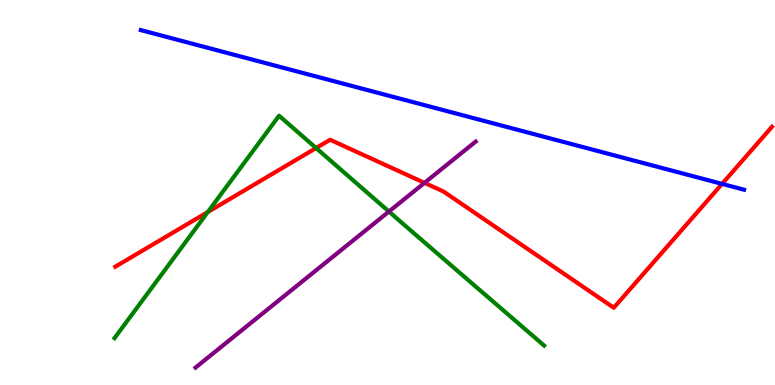[{'lines': ['blue', 'red'], 'intersections': [{'x': 9.32, 'y': 5.22}]}, {'lines': ['green', 'red'], 'intersections': [{'x': 2.68, 'y': 4.49}, {'x': 4.08, 'y': 6.15}]}, {'lines': ['purple', 'red'], 'intersections': [{'x': 5.48, 'y': 5.25}]}, {'lines': ['blue', 'green'], 'intersections': []}, {'lines': ['blue', 'purple'], 'intersections': []}, {'lines': ['green', 'purple'], 'intersections': [{'x': 5.02, 'y': 4.51}]}]